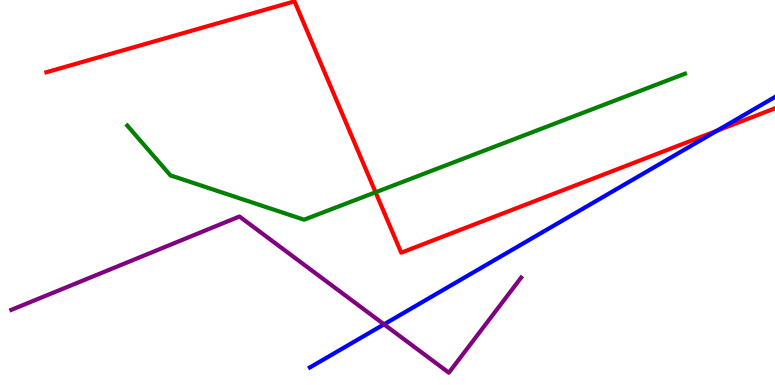[{'lines': ['blue', 'red'], 'intersections': [{'x': 9.25, 'y': 6.6}]}, {'lines': ['green', 'red'], 'intersections': [{'x': 4.85, 'y': 5.01}]}, {'lines': ['purple', 'red'], 'intersections': []}, {'lines': ['blue', 'green'], 'intersections': []}, {'lines': ['blue', 'purple'], 'intersections': [{'x': 4.96, 'y': 1.58}]}, {'lines': ['green', 'purple'], 'intersections': []}]